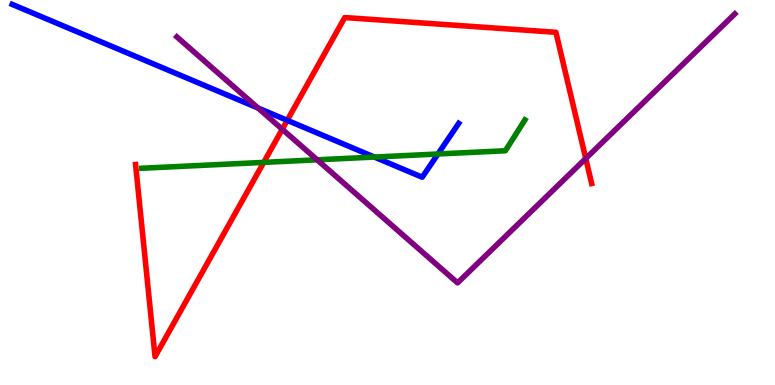[{'lines': ['blue', 'red'], 'intersections': [{'x': 3.71, 'y': 6.87}]}, {'lines': ['green', 'red'], 'intersections': [{'x': 3.4, 'y': 5.78}]}, {'lines': ['purple', 'red'], 'intersections': [{'x': 3.64, 'y': 6.64}, {'x': 7.56, 'y': 5.88}]}, {'lines': ['blue', 'green'], 'intersections': [{'x': 4.83, 'y': 5.92}, {'x': 5.65, 'y': 6.0}]}, {'lines': ['blue', 'purple'], 'intersections': [{'x': 3.33, 'y': 7.19}]}, {'lines': ['green', 'purple'], 'intersections': [{'x': 4.09, 'y': 5.85}]}]